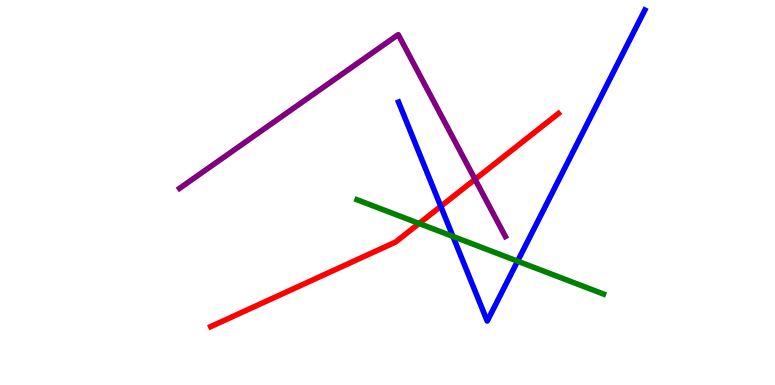[{'lines': ['blue', 'red'], 'intersections': [{'x': 5.69, 'y': 4.64}]}, {'lines': ['green', 'red'], 'intersections': [{'x': 5.41, 'y': 4.2}]}, {'lines': ['purple', 'red'], 'intersections': [{'x': 6.13, 'y': 5.34}]}, {'lines': ['blue', 'green'], 'intersections': [{'x': 5.84, 'y': 3.86}, {'x': 6.68, 'y': 3.22}]}, {'lines': ['blue', 'purple'], 'intersections': []}, {'lines': ['green', 'purple'], 'intersections': []}]